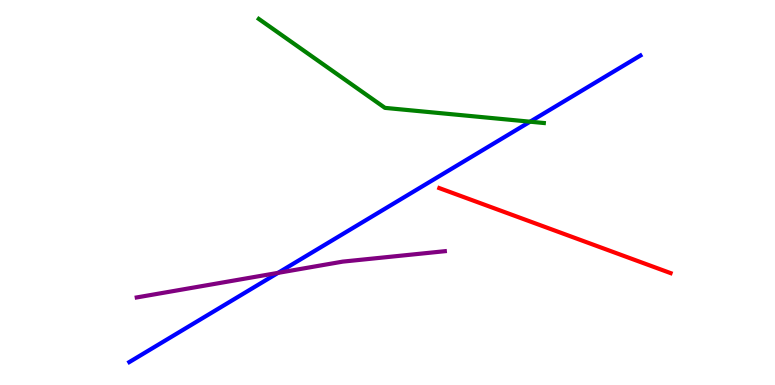[{'lines': ['blue', 'red'], 'intersections': []}, {'lines': ['green', 'red'], 'intersections': []}, {'lines': ['purple', 'red'], 'intersections': []}, {'lines': ['blue', 'green'], 'intersections': [{'x': 6.84, 'y': 6.84}]}, {'lines': ['blue', 'purple'], 'intersections': [{'x': 3.59, 'y': 2.91}]}, {'lines': ['green', 'purple'], 'intersections': []}]